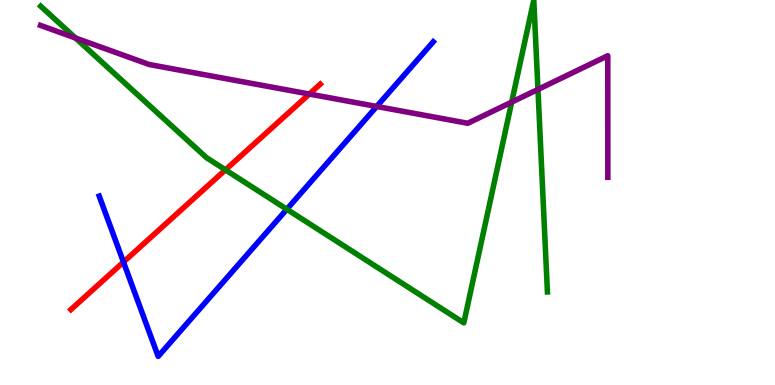[{'lines': ['blue', 'red'], 'intersections': [{'x': 1.59, 'y': 3.19}]}, {'lines': ['green', 'red'], 'intersections': [{'x': 2.91, 'y': 5.59}]}, {'lines': ['purple', 'red'], 'intersections': [{'x': 3.99, 'y': 7.56}]}, {'lines': ['blue', 'green'], 'intersections': [{'x': 3.7, 'y': 4.56}]}, {'lines': ['blue', 'purple'], 'intersections': [{'x': 4.86, 'y': 7.23}]}, {'lines': ['green', 'purple'], 'intersections': [{'x': 0.974, 'y': 9.01}, {'x': 6.6, 'y': 7.35}, {'x': 6.94, 'y': 7.68}]}]